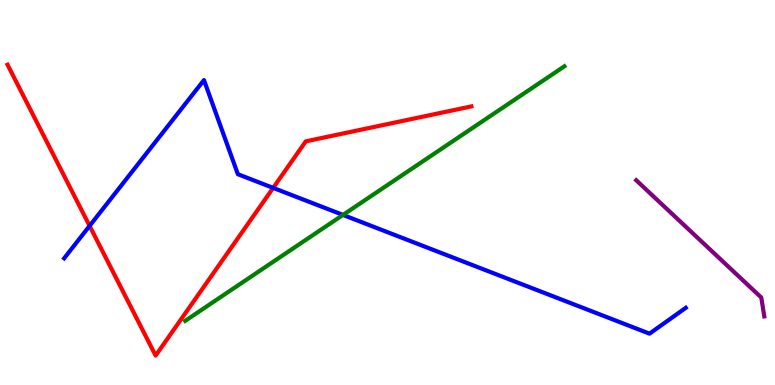[{'lines': ['blue', 'red'], 'intersections': [{'x': 1.16, 'y': 4.13}, {'x': 3.52, 'y': 5.12}]}, {'lines': ['green', 'red'], 'intersections': []}, {'lines': ['purple', 'red'], 'intersections': []}, {'lines': ['blue', 'green'], 'intersections': [{'x': 4.43, 'y': 4.42}]}, {'lines': ['blue', 'purple'], 'intersections': []}, {'lines': ['green', 'purple'], 'intersections': []}]